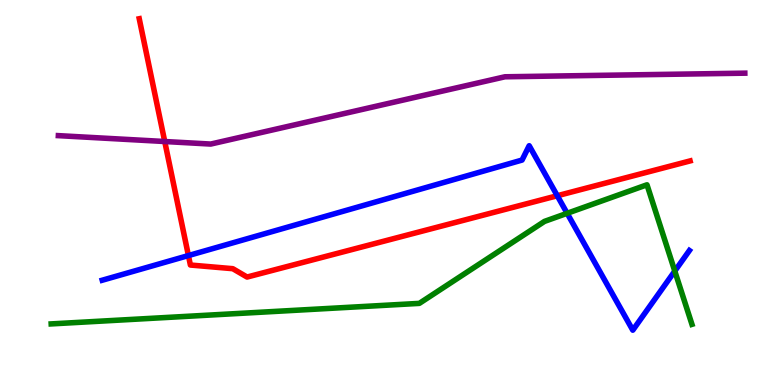[{'lines': ['blue', 'red'], 'intersections': [{'x': 2.43, 'y': 3.36}, {'x': 7.19, 'y': 4.92}]}, {'lines': ['green', 'red'], 'intersections': []}, {'lines': ['purple', 'red'], 'intersections': [{'x': 2.13, 'y': 6.32}]}, {'lines': ['blue', 'green'], 'intersections': [{'x': 7.32, 'y': 4.46}, {'x': 8.71, 'y': 2.96}]}, {'lines': ['blue', 'purple'], 'intersections': []}, {'lines': ['green', 'purple'], 'intersections': []}]